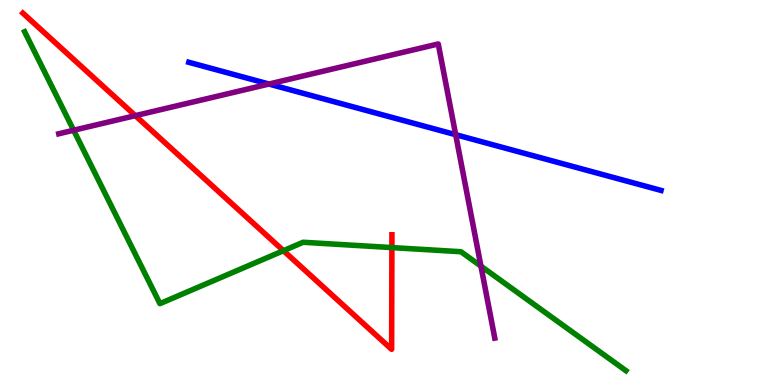[{'lines': ['blue', 'red'], 'intersections': []}, {'lines': ['green', 'red'], 'intersections': [{'x': 3.66, 'y': 3.49}, {'x': 5.06, 'y': 3.57}]}, {'lines': ['purple', 'red'], 'intersections': [{'x': 1.75, 'y': 7.0}]}, {'lines': ['blue', 'green'], 'intersections': []}, {'lines': ['blue', 'purple'], 'intersections': [{'x': 3.47, 'y': 7.82}, {'x': 5.88, 'y': 6.5}]}, {'lines': ['green', 'purple'], 'intersections': [{'x': 0.95, 'y': 6.62}, {'x': 6.21, 'y': 3.09}]}]